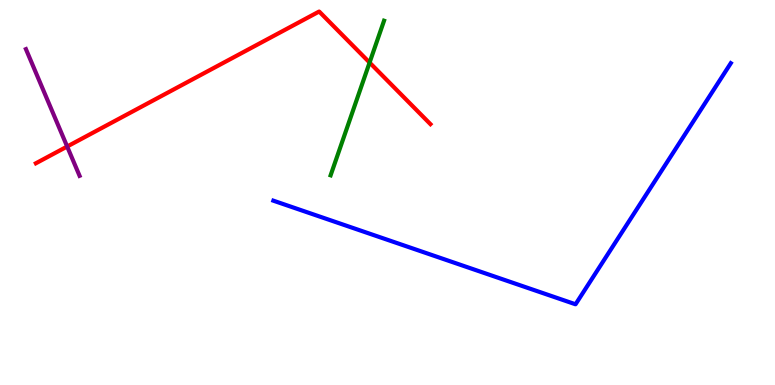[{'lines': ['blue', 'red'], 'intersections': []}, {'lines': ['green', 'red'], 'intersections': [{'x': 4.77, 'y': 8.38}]}, {'lines': ['purple', 'red'], 'intersections': [{'x': 0.867, 'y': 6.19}]}, {'lines': ['blue', 'green'], 'intersections': []}, {'lines': ['blue', 'purple'], 'intersections': []}, {'lines': ['green', 'purple'], 'intersections': []}]